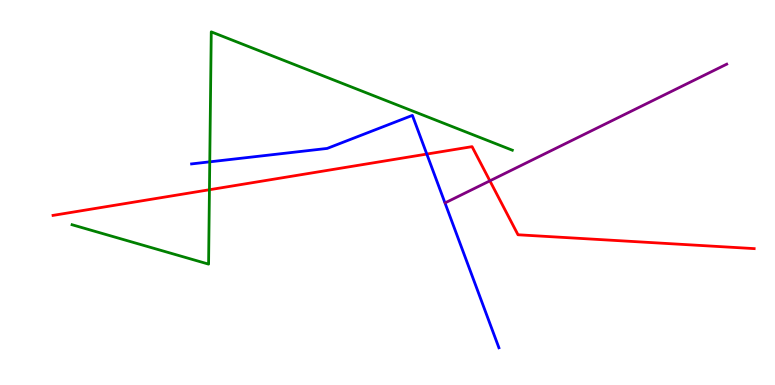[{'lines': ['blue', 'red'], 'intersections': [{'x': 5.51, 'y': 6.0}]}, {'lines': ['green', 'red'], 'intersections': [{'x': 2.7, 'y': 5.07}]}, {'lines': ['purple', 'red'], 'intersections': [{'x': 6.32, 'y': 5.3}]}, {'lines': ['blue', 'green'], 'intersections': [{'x': 2.71, 'y': 5.8}]}, {'lines': ['blue', 'purple'], 'intersections': []}, {'lines': ['green', 'purple'], 'intersections': []}]